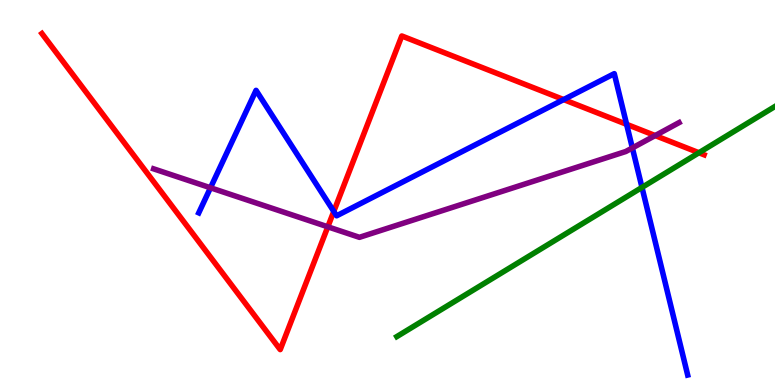[{'lines': ['blue', 'red'], 'intersections': [{'x': 4.31, 'y': 4.51}, {'x': 7.27, 'y': 7.41}, {'x': 8.09, 'y': 6.77}]}, {'lines': ['green', 'red'], 'intersections': [{'x': 9.02, 'y': 6.03}]}, {'lines': ['purple', 'red'], 'intersections': [{'x': 4.23, 'y': 4.11}, {'x': 8.45, 'y': 6.48}]}, {'lines': ['blue', 'green'], 'intersections': [{'x': 8.28, 'y': 5.13}]}, {'lines': ['blue', 'purple'], 'intersections': [{'x': 2.72, 'y': 5.12}, {'x': 8.16, 'y': 6.16}]}, {'lines': ['green', 'purple'], 'intersections': []}]